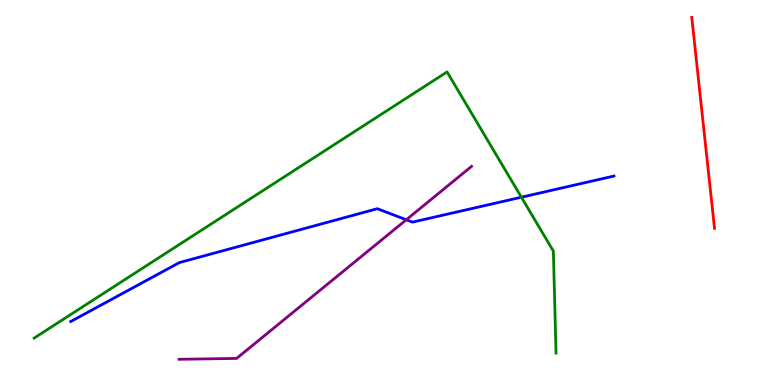[{'lines': ['blue', 'red'], 'intersections': []}, {'lines': ['green', 'red'], 'intersections': []}, {'lines': ['purple', 'red'], 'intersections': []}, {'lines': ['blue', 'green'], 'intersections': [{'x': 6.73, 'y': 4.88}]}, {'lines': ['blue', 'purple'], 'intersections': [{'x': 5.24, 'y': 4.29}]}, {'lines': ['green', 'purple'], 'intersections': []}]